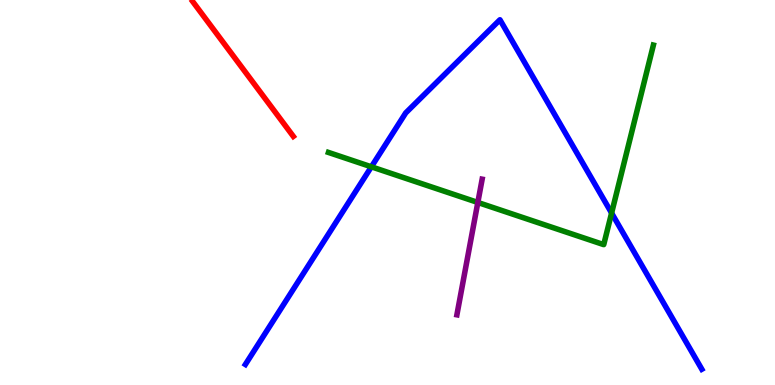[{'lines': ['blue', 'red'], 'intersections': []}, {'lines': ['green', 'red'], 'intersections': []}, {'lines': ['purple', 'red'], 'intersections': []}, {'lines': ['blue', 'green'], 'intersections': [{'x': 4.79, 'y': 5.67}, {'x': 7.89, 'y': 4.47}]}, {'lines': ['blue', 'purple'], 'intersections': []}, {'lines': ['green', 'purple'], 'intersections': [{'x': 6.17, 'y': 4.74}]}]